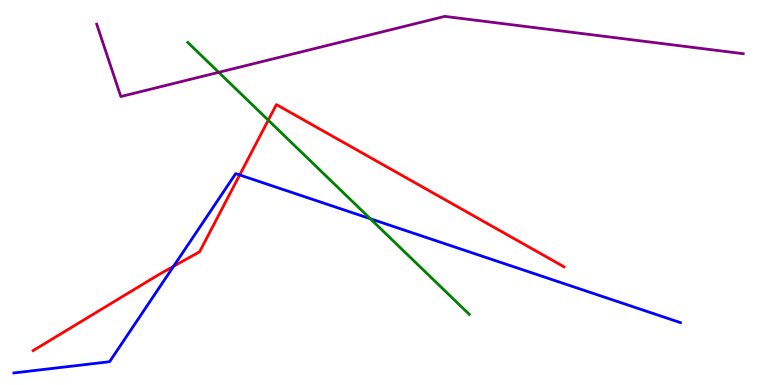[{'lines': ['blue', 'red'], 'intersections': [{'x': 2.24, 'y': 3.08}, {'x': 3.09, 'y': 5.46}]}, {'lines': ['green', 'red'], 'intersections': [{'x': 3.46, 'y': 6.88}]}, {'lines': ['purple', 'red'], 'intersections': []}, {'lines': ['blue', 'green'], 'intersections': [{'x': 4.78, 'y': 4.32}]}, {'lines': ['blue', 'purple'], 'intersections': []}, {'lines': ['green', 'purple'], 'intersections': [{'x': 2.82, 'y': 8.12}]}]